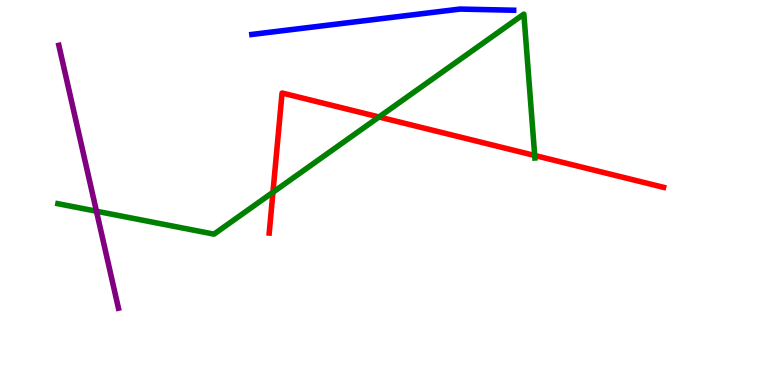[{'lines': ['blue', 'red'], 'intersections': []}, {'lines': ['green', 'red'], 'intersections': [{'x': 3.52, 'y': 5.01}, {'x': 4.89, 'y': 6.96}, {'x': 6.9, 'y': 5.96}]}, {'lines': ['purple', 'red'], 'intersections': []}, {'lines': ['blue', 'green'], 'intersections': []}, {'lines': ['blue', 'purple'], 'intersections': []}, {'lines': ['green', 'purple'], 'intersections': [{'x': 1.24, 'y': 4.51}]}]